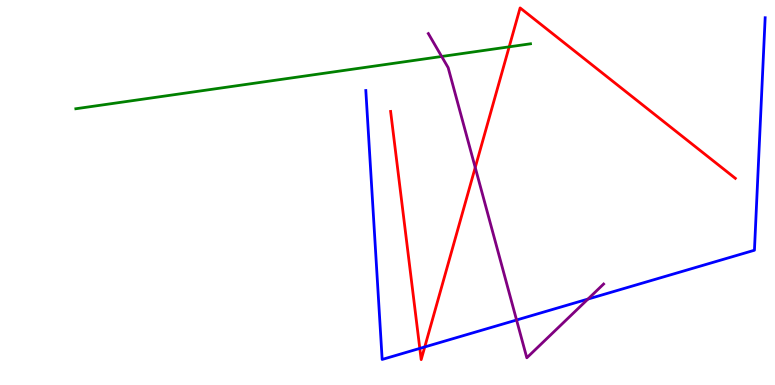[{'lines': ['blue', 'red'], 'intersections': [{'x': 5.42, 'y': 0.951}, {'x': 5.48, 'y': 0.988}]}, {'lines': ['green', 'red'], 'intersections': [{'x': 6.57, 'y': 8.78}]}, {'lines': ['purple', 'red'], 'intersections': [{'x': 6.13, 'y': 5.65}]}, {'lines': ['blue', 'green'], 'intersections': []}, {'lines': ['blue', 'purple'], 'intersections': [{'x': 6.67, 'y': 1.69}, {'x': 7.59, 'y': 2.23}]}, {'lines': ['green', 'purple'], 'intersections': [{'x': 5.7, 'y': 8.53}]}]